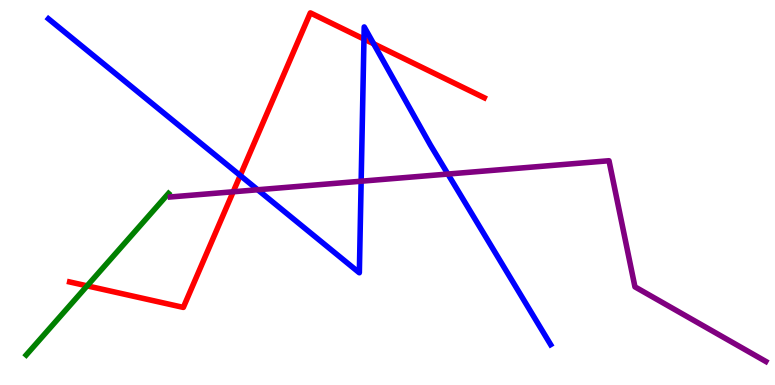[{'lines': ['blue', 'red'], 'intersections': [{'x': 3.1, 'y': 5.44}, {'x': 4.7, 'y': 8.99}, {'x': 4.82, 'y': 8.86}]}, {'lines': ['green', 'red'], 'intersections': [{'x': 1.12, 'y': 2.58}]}, {'lines': ['purple', 'red'], 'intersections': [{'x': 3.01, 'y': 5.02}]}, {'lines': ['blue', 'green'], 'intersections': []}, {'lines': ['blue', 'purple'], 'intersections': [{'x': 3.33, 'y': 5.07}, {'x': 4.66, 'y': 5.29}, {'x': 5.78, 'y': 5.48}]}, {'lines': ['green', 'purple'], 'intersections': []}]